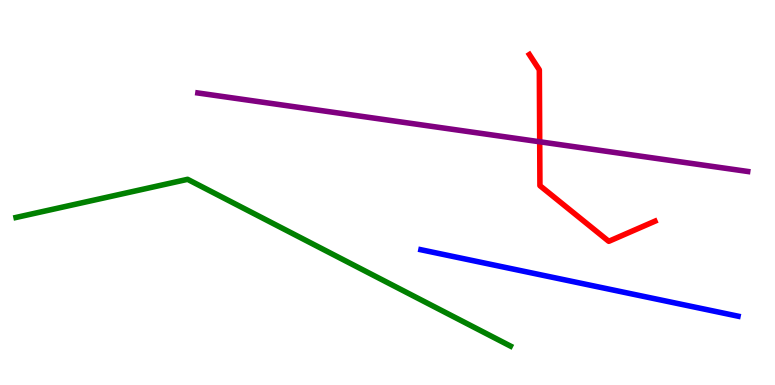[{'lines': ['blue', 'red'], 'intersections': []}, {'lines': ['green', 'red'], 'intersections': []}, {'lines': ['purple', 'red'], 'intersections': [{'x': 6.96, 'y': 6.32}]}, {'lines': ['blue', 'green'], 'intersections': []}, {'lines': ['blue', 'purple'], 'intersections': []}, {'lines': ['green', 'purple'], 'intersections': []}]